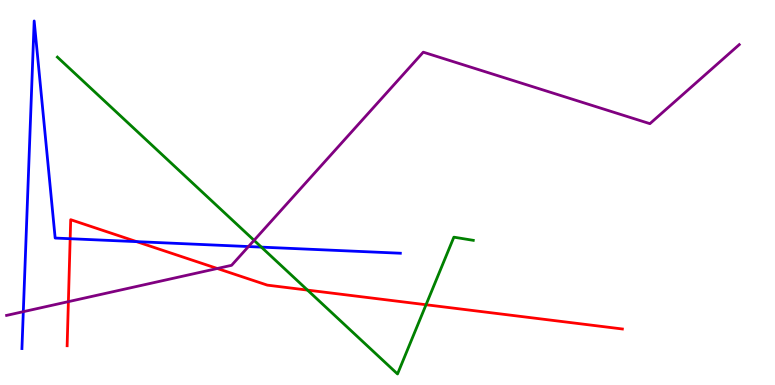[{'lines': ['blue', 'red'], 'intersections': [{'x': 0.905, 'y': 3.8}, {'x': 1.76, 'y': 3.72}]}, {'lines': ['green', 'red'], 'intersections': [{'x': 3.97, 'y': 2.47}, {'x': 5.5, 'y': 2.08}]}, {'lines': ['purple', 'red'], 'intersections': [{'x': 0.882, 'y': 2.17}, {'x': 2.8, 'y': 3.03}]}, {'lines': ['blue', 'green'], 'intersections': [{'x': 3.37, 'y': 3.58}]}, {'lines': ['blue', 'purple'], 'intersections': [{'x': 0.301, 'y': 1.9}, {'x': 3.21, 'y': 3.6}]}, {'lines': ['green', 'purple'], 'intersections': [{'x': 3.28, 'y': 3.76}]}]